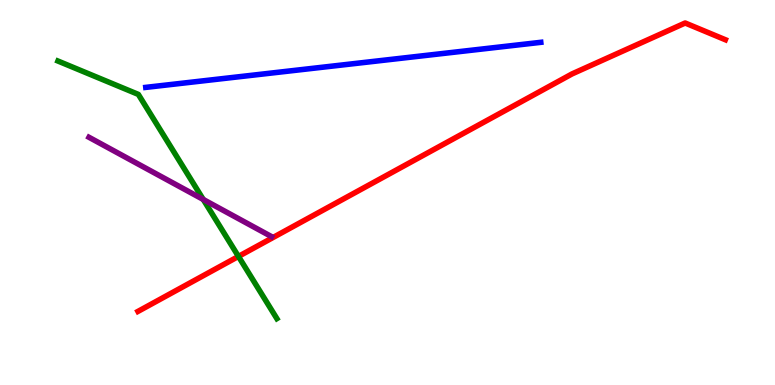[{'lines': ['blue', 'red'], 'intersections': []}, {'lines': ['green', 'red'], 'intersections': [{'x': 3.08, 'y': 3.34}]}, {'lines': ['purple', 'red'], 'intersections': []}, {'lines': ['blue', 'green'], 'intersections': []}, {'lines': ['blue', 'purple'], 'intersections': []}, {'lines': ['green', 'purple'], 'intersections': [{'x': 2.62, 'y': 4.82}]}]